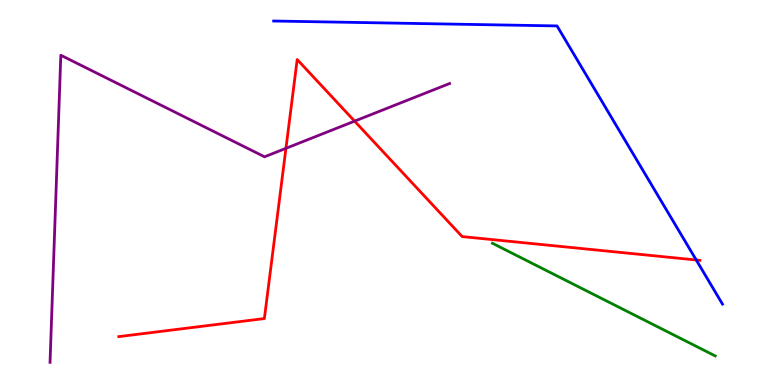[{'lines': ['blue', 'red'], 'intersections': [{'x': 8.98, 'y': 3.25}]}, {'lines': ['green', 'red'], 'intersections': []}, {'lines': ['purple', 'red'], 'intersections': [{'x': 3.69, 'y': 6.15}, {'x': 4.58, 'y': 6.85}]}, {'lines': ['blue', 'green'], 'intersections': []}, {'lines': ['blue', 'purple'], 'intersections': []}, {'lines': ['green', 'purple'], 'intersections': []}]